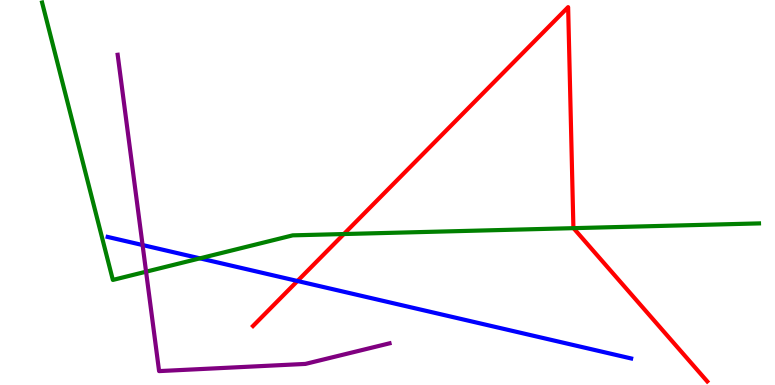[{'lines': ['blue', 'red'], 'intersections': [{'x': 3.84, 'y': 2.7}]}, {'lines': ['green', 'red'], 'intersections': [{'x': 4.44, 'y': 3.92}, {'x': 7.4, 'y': 4.07}]}, {'lines': ['purple', 'red'], 'intersections': []}, {'lines': ['blue', 'green'], 'intersections': [{'x': 2.58, 'y': 3.29}]}, {'lines': ['blue', 'purple'], 'intersections': [{'x': 1.84, 'y': 3.64}]}, {'lines': ['green', 'purple'], 'intersections': [{'x': 1.88, 'y': 2.94}]}]